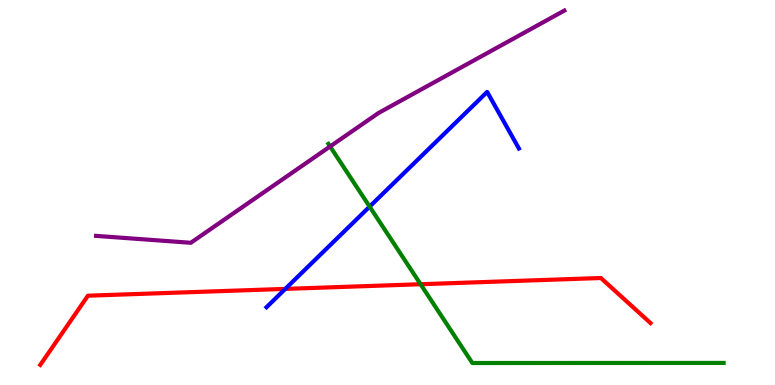[{'lines': ['blue', 'red'], 'intersections': [{'x': 3.68, 'y': 2.5}]}, {'lines': ['green', 'red'], 'intersections': [{'x': 5.43, 'y': 2.62}]}, {'lines': ['purple', 'red'], 'intersections': []}, {'lines': ['blue', 'green'], 'intersections': [{'x': 4.77, 'y': 4.63}]}, {'lines': ['blue', 'purple'], 'intersections': []}, {'lines': ['green', 'purple'], 'intersections': [{'x': 4.26, 'y': 6.2}]}]